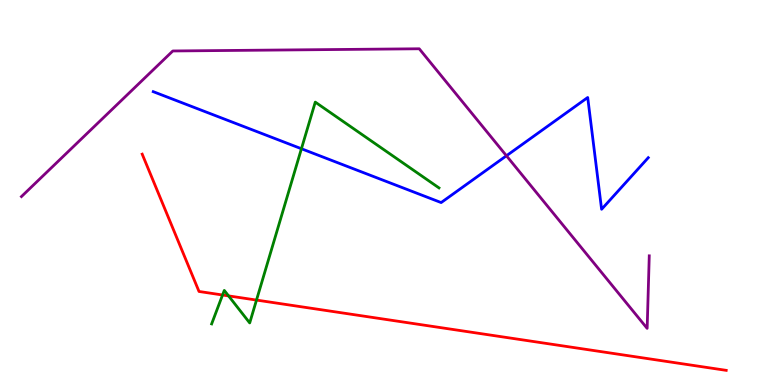[{'lines': ['blue', 'red'], 'intersections': []}, {'lines': ['green', 'red'], 'intersections': [{'x': 2.87, 'y': 2.34}, {'x': 2.95, 'y': 2.31}, {'x': 3.31, 'y': 2.21}]}, {'lines': ['purple', 'red'], 'intersections': []}, {'lines': ['blue', 'green'], 'intersections': [{'x': 3.89, 'y': 6.14}]}, {'lines': ['blue', 'purple'], 'intersections': [{'x': 6.53, 'y': 5.95}]}, {'lines': ['green', 'purple'], 'intersections': []}]